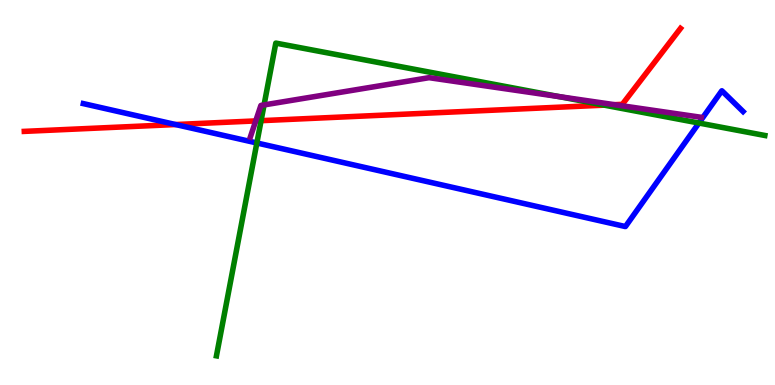[{'lines': ['blue', 'red'], 'intersections': [{'x': 2.27, 'y': 6.77}]}, {'lines': ['green', 'red'], 'intersections': [{'x': 3.37, 'y': 6.87}, {'x': 7.8, 'y': 7.27}]}, {'lines': ['purple', 'red'], 'intersections': [{'x': 3.3, 'y': 6.86}, {'x': 7.93, 'y': 7.28}]}, {'lines': ['blue', 'green'], 'intersections': [{'x': 3.31, 'y': 6.29}, {'x': 9.02, 'y': 6.8}]}, {'lines': ['blue', 'purple'], 'intersections': []}, {'lines': ['green', 'purple'], 'intersections': [{'x': 3.41, 'y': 7.27}, {'x': 7.21, 'y': 7.49}]}]